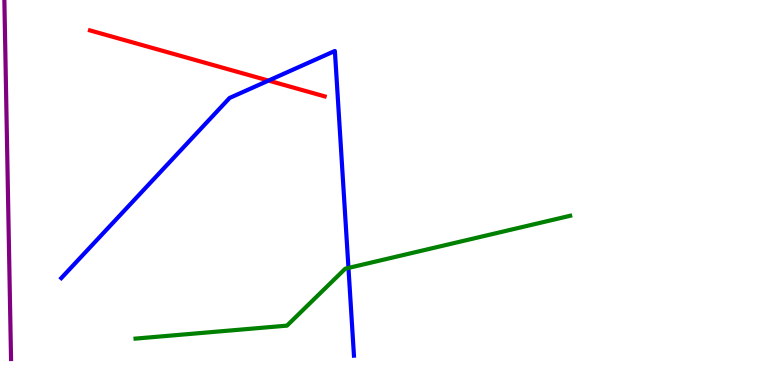[{'lines': ['blue', 'red'], 'intersections': [{'x': 3.46, 'y': 7.91}]}, {'lines': ['green', 'red'], 'intersections': []}, {'lines': ['purple', 'red'], 'intersections': []}, {'lines': ['blue', 'green'], 'intersections': [{'x': 4.5, 'y': 3.04}]}, {'lines': ['blue', 'purple'], 'intersections': []}, {'lines': ['green', 'purple'], 'intersections': []}]